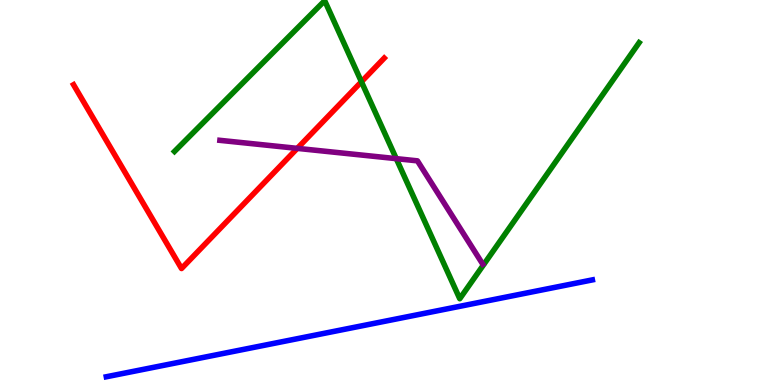[{'lines': ['blue', 'red'], 'intersections': []}, {'lines': ['green', 'red'], 'intersections': [{'x': 4.66, 'y': 7.88}]}, {'lines': ['purple', 'red'], 'intersections': [{'x': 3.84, 'y': 6.15}]}, {'lines': ['blue', 'green'], 'intersections': []}, {'lines': ['blue', 'purple'], 'intersections': []}, {'lines': ['green', 'purple'], 'intersections': [{'x': 5.11, 'y': 5.88}]}]